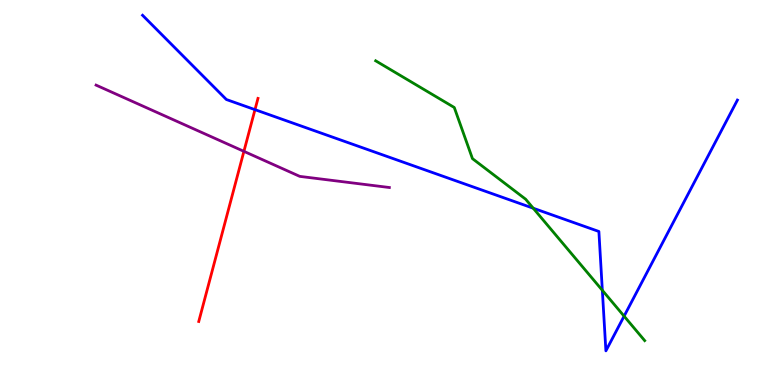[{'lines': ['blue', 'red'], 'intersections': [{'x': 3.29, 'y': 7.15}]}, {'lines': ['green', 'red'], 'intersections': []}, {'lines': ['purple', 'red'], 'intersections': [{'x': 3.15, 'y': 6.07}]}, {'lines': ['blue', 'green'], 'intersections': [{'x': 6.88, 'y': 4.59}, {'x': 7.77, 'y': 2.46}, {'x': 8.05, 'y': 1.79}]}, {'lines': ['blue', 'purple'], 'intersections': []}, {'lines': ['green', 'purple'], 'intersections': []}]